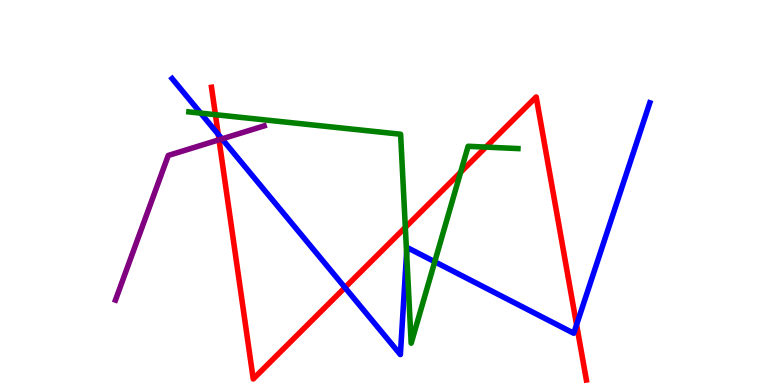[{'lines': ['blue', 'red'], 'intersections': [{'x': 2.82, 'y': 6.51}, {'x': 4.45, 'y': 2.53}, {'x': 7.44, 'y': 1.57}]}, {'lines': ['green', 'red'], 'intersections': [{'x': 2.78, 'y': 7.02}, {'x': 5.23, 'y': 4.09}, {'x': 5.94, 'y': 5.53}, {'x': 6.27, 'y': 6.18}]}, {'lines': ['purple', 'red'], 'intersections': [{'x': 2.83, 'y': 6.37}]}, {'lines': ['blue', 'green'], 'intersections': [{'x': 2.59, 'y': 7.06}, {'x': 5.25, 'y': 3.44}, {'x': 5.61, 'y': 3.2}]}, {'lines': ['blue', 'purple'], 'intersections': [{'x': 2.86, 'y': 6.39}]}, {'lines': ['green', 'purple'], 'intersections': []}]